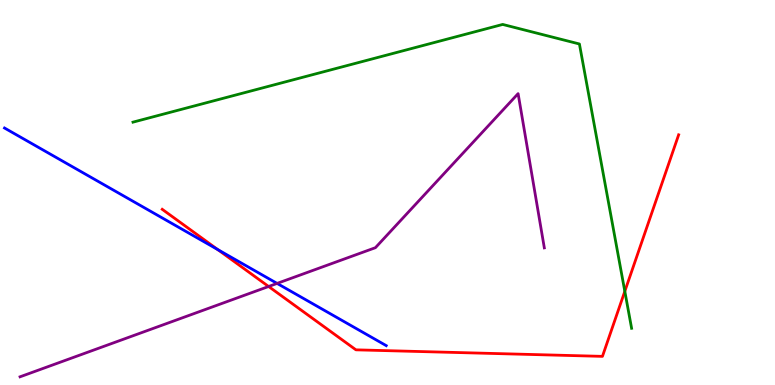[{'lines': ['blue', 'red'], 'intersections': [{'x': 2.81, 'y': 3.52}]}, {'lines': ['green', 'red'], 'intersections': [{'x': 8.06, 'y': 2.43}]}, {'lines': ['purple', 'red'], 'intersections': [{'x': 3.47, 'y': 2.56}]}, {'lines': ['blue', 'green'], 'intersections': []}, {'lines': ['blue', 'purple'], 'intersections': [{'x': 3.58, 'y': 2.64}]}, {'lines': ['green', 'purple'], 'intersections': []}]